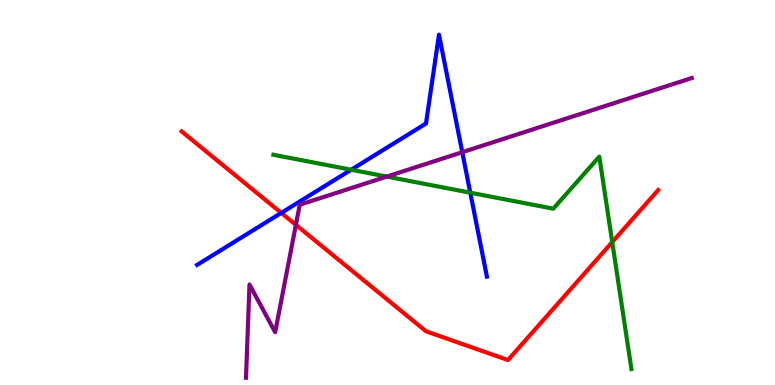[{'lines': ['blue', 'red'], 'intersections': [{'x': 3.63, 'y': 4.47}]}, {'lines': ['green', 'red'], 'intersections': [{'x': 7.9, 'y': 3.71}]}, {'lines': ['purple', 'red'], 'intersections': [{'x': 3.82, 'y': 4.16}]}, {'lines': ['blue', 'green'], 'intersections': [{'x': 4.53, 'y': 5.59}, {'x': 6.07, 'y': 5.0}]}, {'lines': ['blue', 'purple'], 'intersections': [{'x': 5.96, 'y': 6.05}]}, {'lines': ['green', 'purple'], 'intersections': [{'x': 4.99, 'y': 5.41}]}]